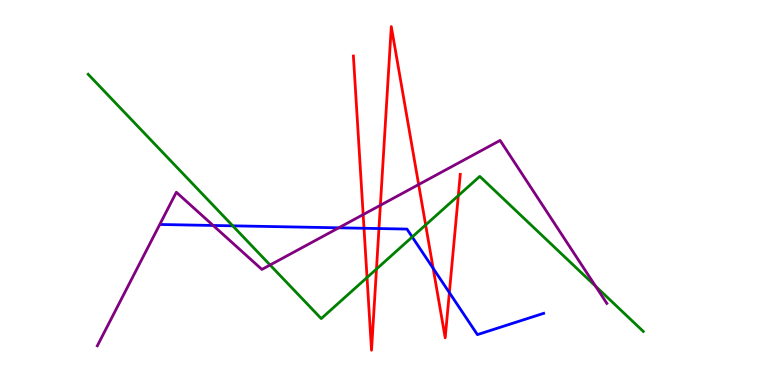[{'lines': ['blue', 'red'], 'intersections': [{'x': 4.7, 'y': 4.07}, {'x': 4.89, 'y': 4.06}, {'x': 5.59, 'y': 3.03}, {'x': 5.8, 'y': 2.4}]}, {'lines': ['green', 'red'], 'intersections': [{'x': 4.74, 'y': 2.79}, {'x': 4.86, 'y': 3.01}, {'x': 5.49, 'y': 4.16}, {'x': 5.91, 'y': 4.92}]}, {'lines': ['purple', 'red'], 'intersections': [{'x': 4.69, 'y': 4.43}, {'x': 4.91, 'y': 4.67}, {'x': 5.4, 'y': 5.21}]}, {'lines': ['blue', 'green'], 'intersections': [{'x': 3.0, 'y': 4.13}, {'x': 5.32, 'y': 3.84}]}, {'lines': ['blue', 'purple'], 'intersections': [{'x': 2.75, 'y': 4.14}, {'x': 4.37, 'y': 4.08}]}, {'lines': ['green', 'purple'], 'intersections': [{'x': 3.48, 'y': 3.12}, {'x': 7.68, 'y': 2.57}]}]